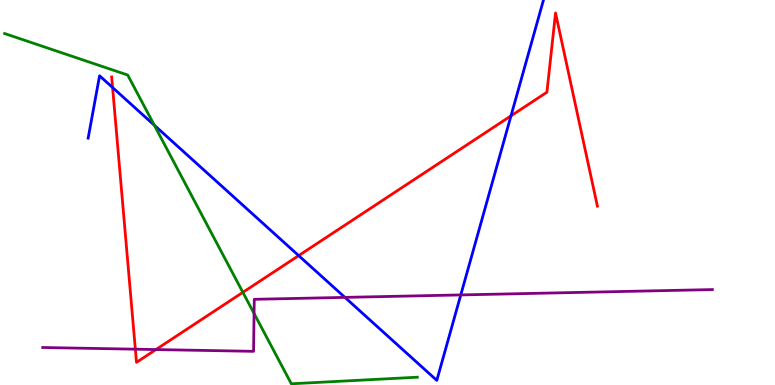[{'lines': ['blue', 'red'], 'intersections': [{'x': 1.45, 'y': 7.73}, {'x': 3.85, 'y': 3.36}, {'x': 6.59, 'y': 6.99}]}, {'lines': ['green', 'red'], 'intersections': [{'x': 3.13, 'y': 2.41}]}, {'lines': ['purple', 'red'], 'intersections': [{'x': 1.75, 'y': 0.93}, {'x': 2.01, 'y': 0.921}]}, {'lines': ['blue', 'green'], 'intersections': [{'x': 1.99, 'y': 6.75}]}, {'lines': ['blue', 'purple'], 'intersections': [{'x': 4.45, 'y': 2.28}, {'x': 5.95, 'y': 2.34}]}, {'lines': ['green', 'purple'], 'intersections': [{'x': 3.28, 'y': 1.86}]}]